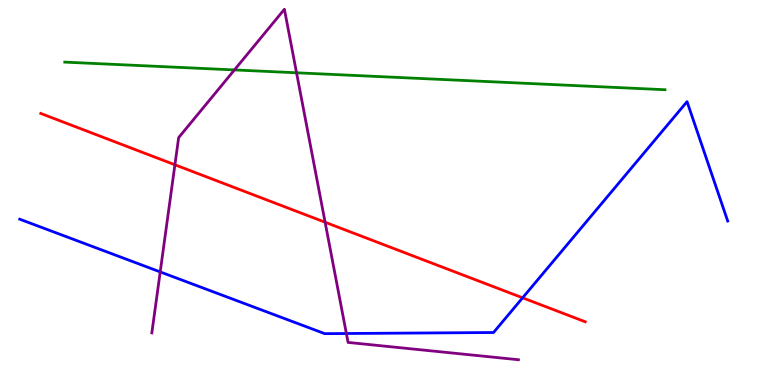[{'lines': ['blue', 'red'], 'intersections': [{'x': 6.74, 'y': 2.26}]}, {'lines': ['green', 'red'], 'intersections': []}, {'lines': ['purple', 'red'], 'intersections': [{'x': 2.26, 'y': 5.72}, {'x': 4.2, 'y': 4.23}]}, {'lines': ['blue', 'green'], 'intersections': []}, {'lines': ['blue', 'purple'], 'intersections': [{'x': 2.07, 'y': 2.94}, {'x': 4.47, 'y': 1.34}]}, {'lines': ['green', 'purple'], 'intersections': [{'x': 3.02, 'y': 8.18}, {'x': 3.83, 'y': 8.11}]}]